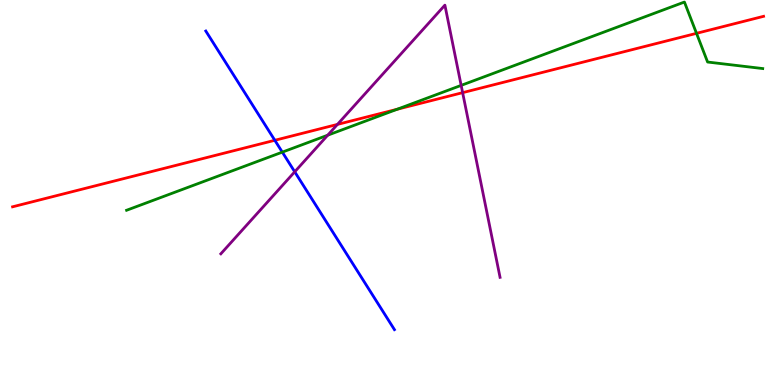[{'lines': ['blue', 'red'], 'intersections': [{'x': 3.55, 'y': 6.36}]}, {'lines': ['green', 'red'], 'intersections': [{'x': 5.13, 'y': 7.16}, {'x': 8.99, 'y': 9.13}]}, {'lines': ['purple', 'red'], 'intersections': [{'x': 4.35, 'y': 6.77}, {'x': 5.97, 'y': 7.59}]}, {'lines': ['blue', 'green'], 'intersections': [{'x': 3.64, 'y': 6.05}]}, {'lines': ['blue', 'purple'], 'intersections': [{'x': 3.8, 'y': 5.54}]}, {'lines': ['green', 'purple'], 'intersections': [{'x': 4.23, 'y': 6.49}, {'x': 5.95, 'y': 7.78}]}]